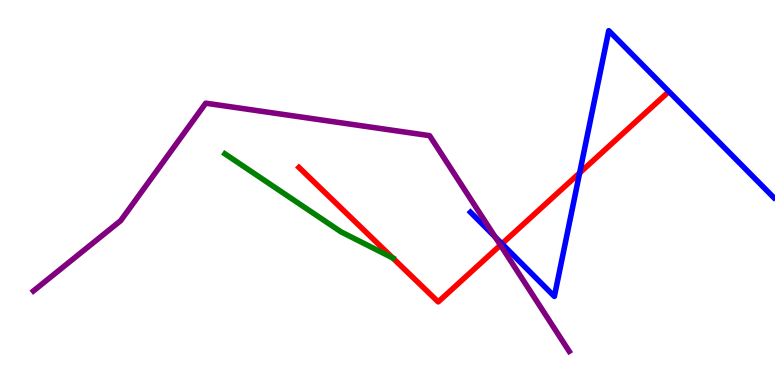[{'lines': ['blue', 'red'], 'intersections': [{'x': 6.48, 'y': 3.67}, {'x': 7.48, 'y': 5.51}]}, {'lines': ['green', 'red'], 'intersections': [{'x': 5.07, 'y': 3.3}]}, {'lines': ['purple', 'red'], 'intersections': [{'x': 6.46, 'y': 3.63}]}, {'lines': ['blue', 'green'], 'intersections': []}, {'lines': ['blue', 'purple'], 'intersections': [{'x': 6.39, 'y': 3.84}]}, {'lines': ['green', 'purple'], 'intersections': []}]